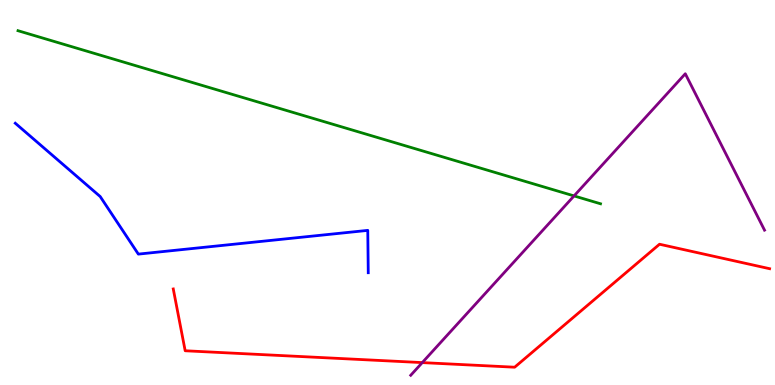[{'lines': ['blue', 'red'], 'intersections': []}, {'lines': ['green', 'red'], 'intersections': []}, {'lines': ['purple', 'red'], 'intersections': [{'x': 5.45, 'y': 0.582}]}, {'lines': ['blue', 'green'], 'intersections': []}, {'lines': ['blue', 'purple'], 'intersections': []}, {'lines': ['green', 'purple'], 'intersections': [{'x': 7.41, 'y': 4.91}]}]